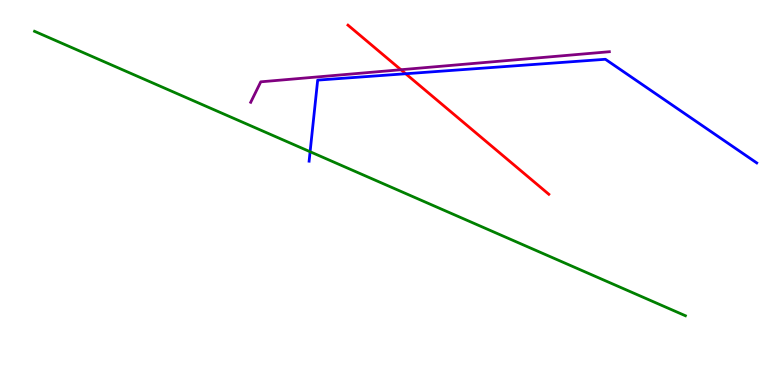[{'lines': ['blue', 'red'], 'intersections': [{'x': 5.23, 'y': 8.08}]}, {'lines': ['green', 'red'], 'intersections': []}, {'lines': ['purple', 'red'], 'intersections': [{'x': 5.17, 'y': 8.19}]}, {'lines': ['blue', 'green'], 'intersections': [{'x': 4.0, 'y': 6.06}]}, {'lines': ['blue', 'purple'], 'intersections': []}, {'lines': ['green', 'purple'], 'intersections': []}]